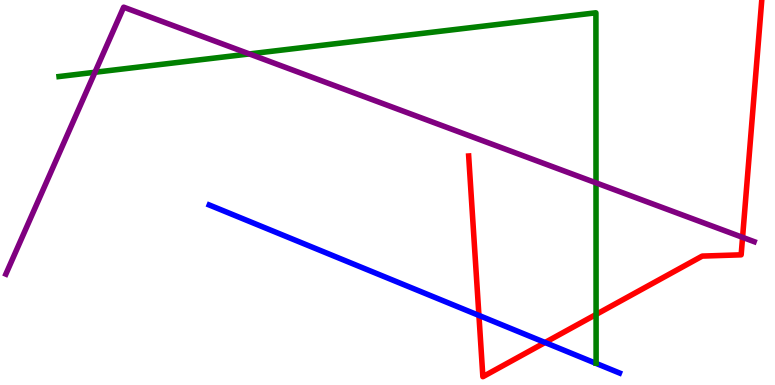[{'lines': ['blue', 'red'], 'intersections': [{'x': 6.18, 'y': 1.81}, {'x': 7.03, 'y': 1.1}]}, {'lines': ['green', 'red'], 'intersections': [{'x': 7.69, 'y': 1.83}]}, {'lines': ['purple', 'red'], 'intersections': [{'x': 9.58, 'y': 3.84}]}, {'lines': ['blue', 'green'], 'intersections': []}, {'lines': ['blue', 'purple'], 'intersections': []}, {'lines': ['green', 'purple'], 'intersections': [{'x': 1.23, 'y': 8.12}, {'x': 3.22, 'y': 8.6}, {'x': 7.69, 'y': 5.25}]}]